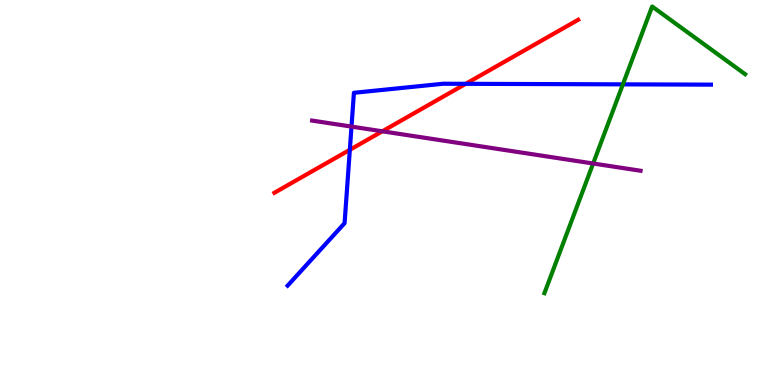[{'lines': ['blue', 'red'], 'intersections': [{'x': 4.51, 'y': 6.11}, {'x': 6.01, 'y': 7.82}]}, {'lines': ['green', 'red'], 'intersections': []}, {'lines': ['purple', 'red'], 'intersections': [{'x': 4.93, 'y': 6.59}]}, {'lines': ['blue', 'green'], 'intersections': [{'x': 8.04, 'y': 7.81}]}, {'lines': ['blue', 'purple'], 'intersections': [{'x': 4.54, 'y': 6.71}]}, {'lines': ['green', 'purple'], 'intersections': [{'x': 7.65, 'y': 5.75}]}]